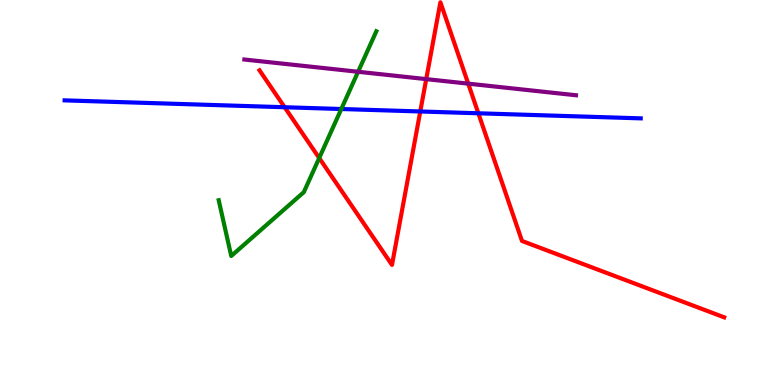[{'lines': ['blue', 'red'], 'intersections': [{'x': 3.67, 'y': 7.21}, {'x': 5.42, 'y': 7.1}, {'x': 6.17, 'y': 7.06}]}, {'lines': ['green', 'red'], 'intersections': [{'x': 4.12, 'y': 5.9}]}, {'lines': ['purple', 'red'], 'intersections': [{'x': 5.5, 'y': 7.94}, {'x': 6.04, 'y': 7.83}]}, {'lines': ['blue', 'green'], 'intersections': [{'x': 4.4, 'y': 7.17}]}, {'lines': ['blue', 'purple'], 'intersections': []}, {'lines': ['green', 'purple'], 'intersections': [{'x': 4.62, 'y': 8.14}]}]